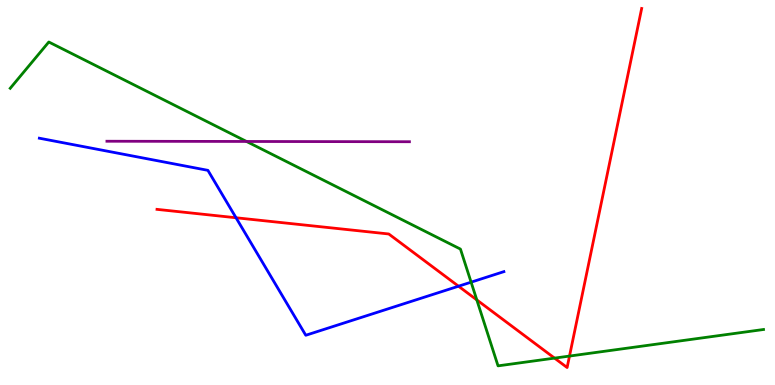[{'lines': ['blue', 'red'], 'intersections': [{'x': 3.05, 'y': 4.34}, {'x': 5.92, 'y': 2.57}]}, {'lines': ['green', 'red'], 'intersections': [{'x': 6.15, 'y': 2.21}, {'x': 7.16, 'y': 0.698}, {'x': 7.35, 'y': 0.751}]}, {'lines': ['purple', 'red'], 'intersections': []}, {'lines': ['blue', 'green'], 'intersections': [{'x': 6.08, 'y': 2.67}]}, {'lines': ['blue', 'purple'], 'intersections': []}, {'lines': ['green', 'purple'], 'intersections': [{'x': 3.18, 'y': 6.33}]}]